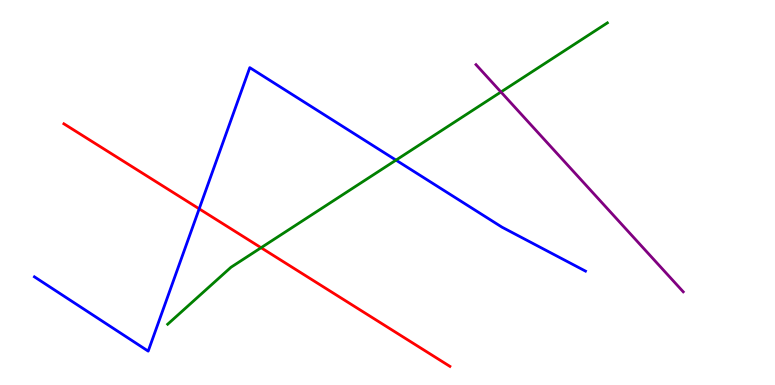[{'lines': ['blue', 'red'], 'intersections': [{'x': 2.57, 'y': 4.58}]}, {'lines': ['green', 'red'], 'intersections': [{'x': 3.37, 'y': 3.57}]}, {'lines': ['purple', 'red'], 'intersections': []}, {'lines': ['blue', 'green'], 'intersections': [{'x': 5.11, 'y': 5.84}]}, {'lines': ['blue', 'purple'], 'intersections': []}, {'lines': ['green', 'purple'], 'intersections': [{'x': 6.46, 'y': 7.61}]}]